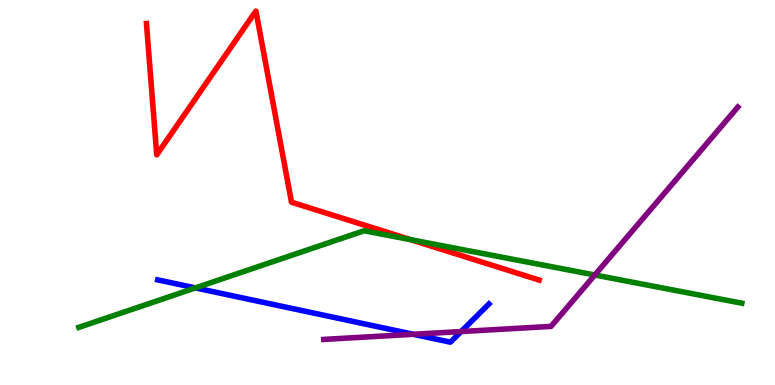[{'lines': ['blue', 'red'], 'intersections': []}, {'lines': ['green', 'red'], 'intersections': [{'x': 5.3, 'y': 3.77}]}, {'lines': ['purple', 'red'], 'intersections': []}, {'lines': ['blue', 'green'], 'intersections': [{'x': 2.52, 'y': 2.52}]}, {'lines': ['blue', 'purple'], 'intersections': [{'x': 5.33, 'y': 1.32}, {'x': 5.95, 'y': 1.39}]}, {'lines': ['green', 'purple'], 'intersections': [{'x': 7.67, 'y': 2.86}]}]